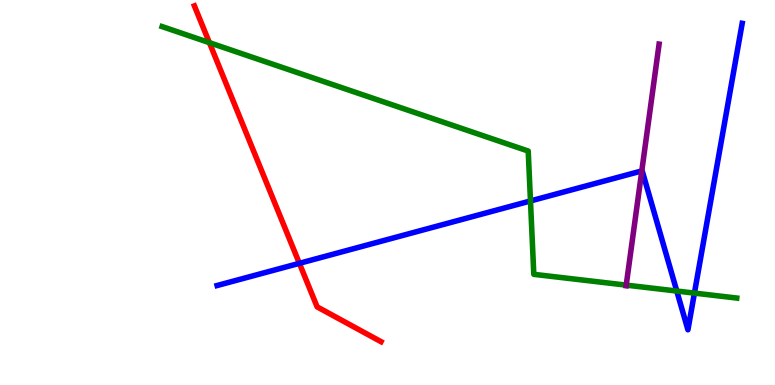[{'lines': ['blue', 'red'], 'intersections': [{'x': 3.86, 'y': 3.16}]}, {'lines': ['green', 'red'], 'intersections': [{'x': 2.7, 'y': 8.89}]}, {'lines': ['purple', 'red'], 'intersections': []}, {'lines': ['blue', 'green'], 'intersections': [{'x': 6.84, 'y': 4.78}, {'x': 8.73, 'y': 2.44}, {'x': 8.96, 'y': 2.39}]}, {'lines': ['blue', 'purple'], 'intersections': [{'x': 8.28, 'y': 5.56}]}, {'lines': ['green', 'purple'], 'intersections': [{'x': 8.08, 'y': 2.59}]}]